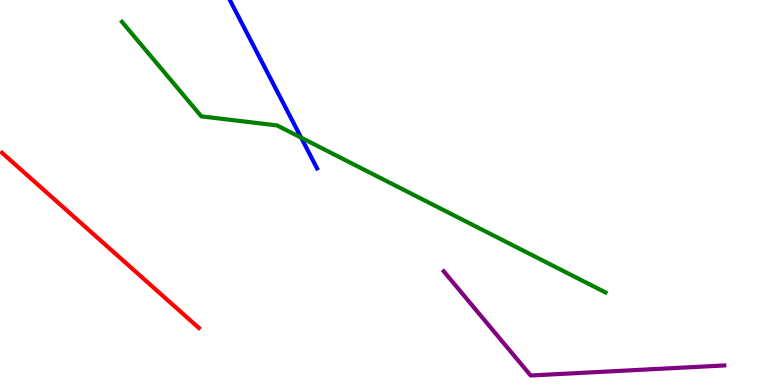[{'lines': ['blue', 'red'], 'intersections': []}, {'lines': ['green', 'red'], 'intersections': []}, {'lines': ['purple', 'red'], 'intersections': []}, {'lines': ['blue', 'green'], 'intersections': [{'x': 3.89, 'y': 6.42}]}, {'lines': ['blue', 'purple'], 'intersections': []}, {'lines': ['green', 'purple'], 'intersections': []}]